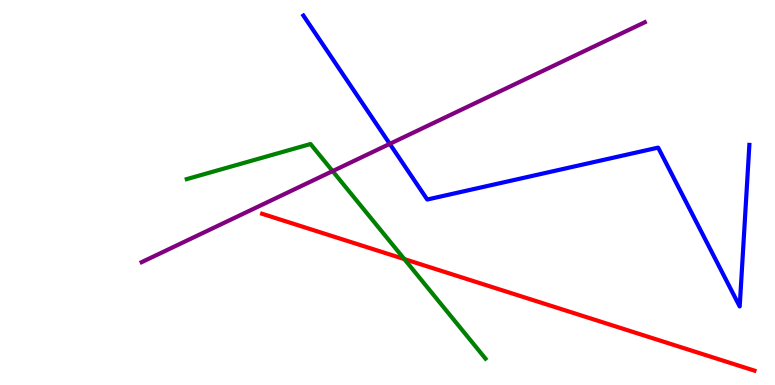[{'lines': ['blue', 'red'], 'intersections': []}, {'lines': ['green', 'red'], 'intersections': [{'x': 5.22, 'y': 3.27}]}, {'lines': ['purple', 'red'], 'intersections': []}, {'lines': ['blue', 'green'], 'intersections': []}, {'lines': ['blue', 'purple'], 'intersections': [{'x': 5.03, 'y': 6.26}]}, {'lines': ['green', 'purple'], 'intersections': [{'x': 4.29, 'y': 5.56}]}]